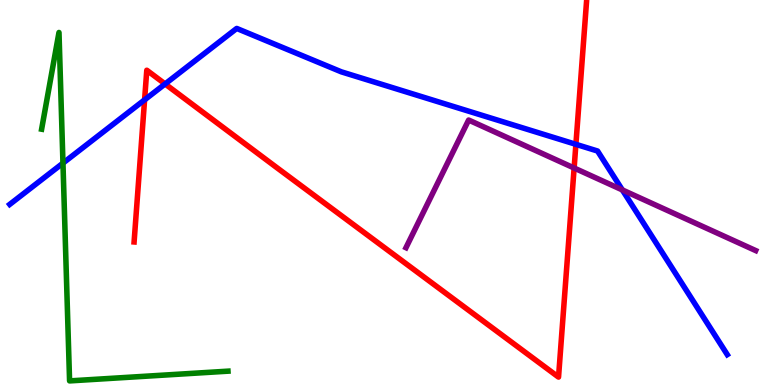[{'lines': ['blue', 'red'], 'intersections': [{'x': 1.87, 'y': 7.41}, {'x': 2.13, 'y': 7.82}, {'x': 7.43, 'y': 6.25}]}, {'lines': ['green', 'red'], 'intersections': []}, {'lines': ['purple', 'red'], 'intersections': [{'x': 7.41, 'y': 5.64}]}, {'lines': ['blue', 'green'], 'intersections': [{'x': 0.812, 'y': 5.76}]}, {'lines': ['blue', 'purple'], 'intersections': [{'x': 8.03, 'y': 5.07}]}, {'lines': ['green', 'purple'], 'intersections': []}]